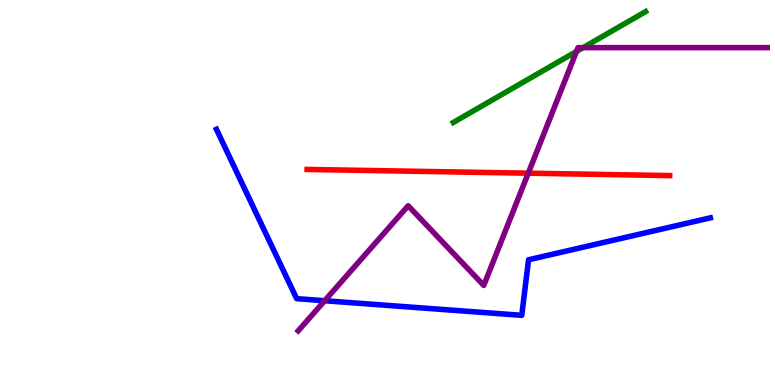[{'lines': ['blue', 'red'], 'intersections': []}, {'lines': ['green', 'red'], 'intersections': []}, {'lines': ['purple', 'red'], 'intersections': [{'x': 6.82, 'y': 5.5}]}, {'lines': ['blue', 'green'], 'intersections': []}, {'lines': ['blue', 'purple'], 'intersections': [{'x': 4.19, 'y': 2.19}]}, {'lines': ['green', 'purple'], 'intersections': [{'x': 7.44, 'y': 8.66}, {'x': 7.52, 'y': 8.76}]}]